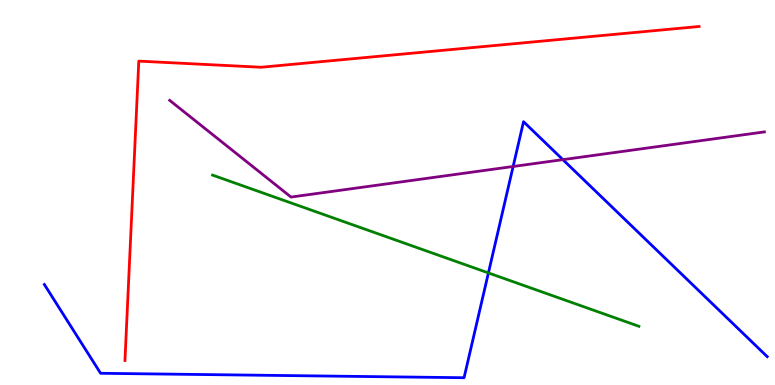[{'lines': ['blue', 'red'], 'intersections': []}, {'lines': ['green', 'red'], 'intersections': []}, {'lines': ['purple', 'red'], 'intersections': []}, {'lines': ['blue', 'green'], 'intersections': [{'x': 6.3, 'y': 2.91}]}, {'lines': ['blue', 'purple'], 'intersections': [{'x': 6.62, 'y': 5.68}, {'x': 7.26, 'y': 5.85}]}, {'lines': ['green', 'purple'], 'intersections': []}]